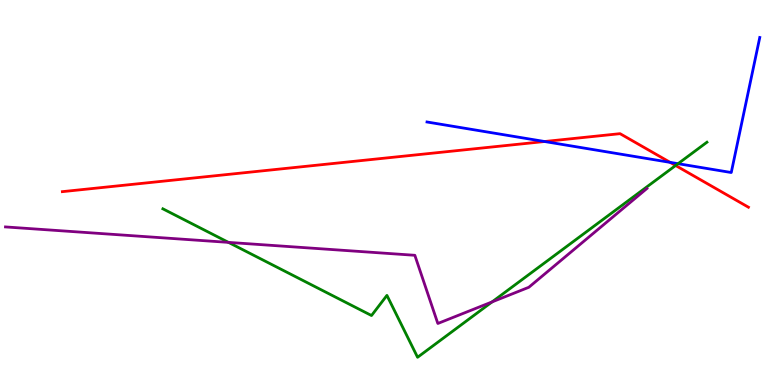[{'lines': ['blue', 'red'], 'intersections': [{'x': 7.03, 'y': 6.32}, {'x': 8.65, 'y': 5.78}]}, {'lines': ['green', 'red'], 'intersections': [{'x': 8.72, 'y': 5.7}]}, {'lines': ['purple', 'red'], 'intersections': []}, {'lines': ['blue', 'green'], 'intersections': [{'x': 8.75, 'y': 5.75}]}, {'lines': ['blue', 'purple'], 'intersections': []}, {'lines': ['green', 'purple'], 'intersections': [{'x': 2.95, 'y': 3.7}, {'x': 6.35, 'y': 2.16}]}]